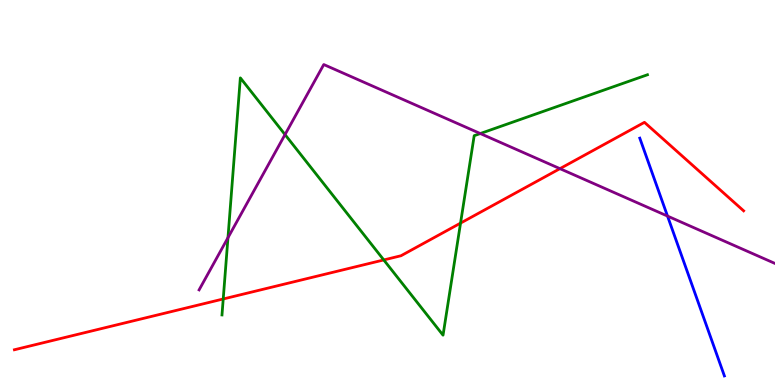[{'lines': ['blue', 'red'], 'intersections': []}, {'lines': ['green', 'red'], 'intersections': [{'x': 2.88, 'y': 2.23}, {'x': 4.95, 'y': 3.25}, {'x': 5.94, 'y': 4.2}]}, {'lines': ['purple', 'red'], 'intersections': [{'x': 7.23, 'y': 5.62}]}, {'lines': ['blue', 'green'], 'intersections': []}, {'lines': ['blue', 'purple'], 'intersections': [{'x': 8.61, 'y': 4.39}]}, {'lines': ['green', 'purple'], 'intersections': [{'x': 2.94, 'y': 3.83}, {'x': 3.68, 'y': 6.5}, {'x': 6.2, 'y': 6.53}]}]